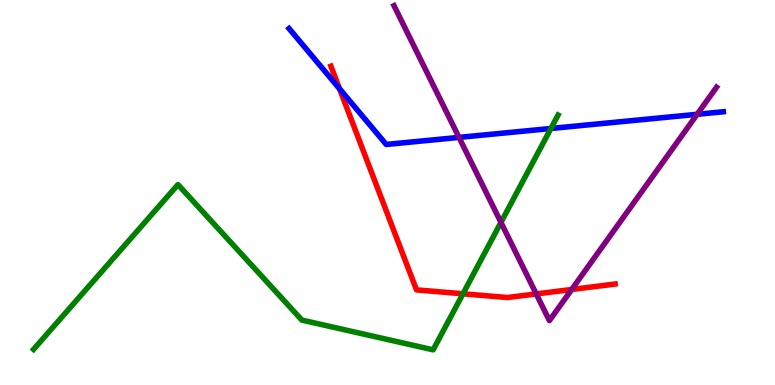[{'lines': ['blue', 'red'], 'intersections': [{'x': 4.38, 'y': 7.7}]}, {'lines': ['green', 'red'], 'intersections': [{'x': 5.97, 'y': 2.37}]}, {'lines': ['purple', 'red'], 'intersections': [{'x': 6.92, 'y': 2.37}, {'x': 7.38, 'y': 2.48}]}, {'lines': ['blue', 'green'], 'intersections': [{'x': 7.11, 'y': 6.66}]}, {'lines': ['blue', 'purple'], 'intersections': [{'x': 5.92, 'y': 6.43}, {'x': 9.0, 'y': 7.03}]}, {'lines': ['green', 'purple'], 'intersections': [{'x': 6.46, 'y': 4.22}]}]